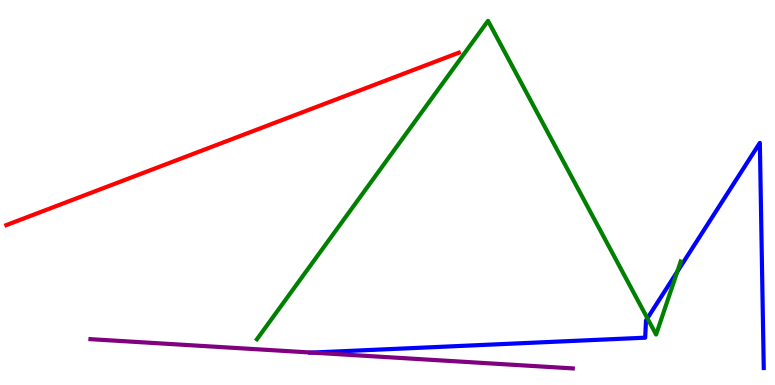[{'lines': ['blue', 'red'], 'intersections': []}, {'lines': ['green', 'red'], 'intersections': []}, {'lines': ['purple', 'red'], 'intersections': []}, {'lines': ['blue', 'green'], 'intersections': [{'x': 8.35, 'y': 1.73}, {'x': 8.74, 'y': 2.94}]}, {'lines': ['blue', 'purple'], 'intersections': [{'x': 4.02, 'y': 0.842}]}, {'lines': ['green', 'purple'], 'intersections': []}]